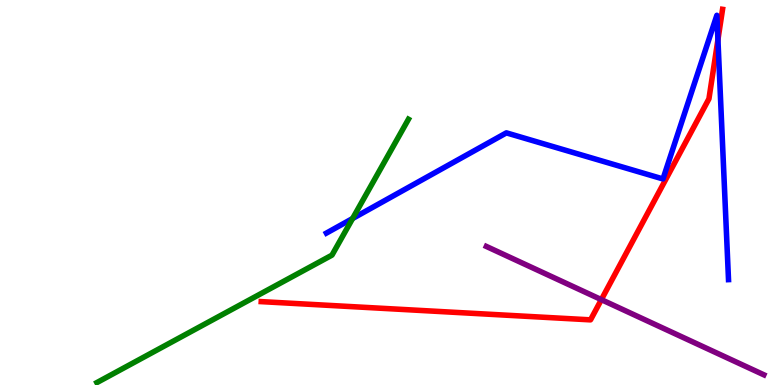[{'lines': ['blue', 'red'], 'intersections': [{'x': 9.26, 'y': 8.97}]}, {'lines': ['green', 'red'], 'intersections': []}, {'lines': ['purple', 'red'], 'intersections': [{'x': 7.76, 'y': 2.22}]}, {'lines': ['blue', 'green'], 'intersections': [{'x': 4.55, 'y': 4.32}]}, {'lines': ['blue', 'purple'], 'intersections': []}, {'lines': ['green', 'purple'], 'intersections': []}]